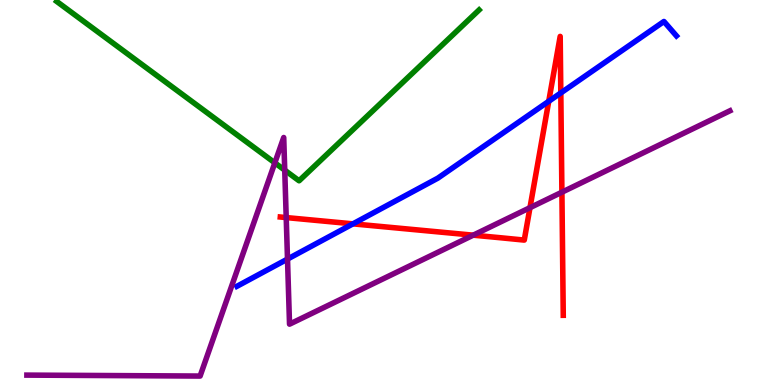[{'lines': ['blue', 'red'], 'intersections': [{'x': 4.55, 'y': 4.19}, {'x': 7.08, 'y': 7.37}, {'x': 7.24, 'y': 7.59}]}, {'lines': ['green', 'red'], 'intersections': []}, {'lines': ['purple', 'red'], 'intersections': [{'x': 3.69, 'y': 4.35}, {'x': 6.11, 'y': 3.89}, {'x': 6.84, 'y': 4.61}, {'x': 7.25, 'y': 5.01}]}, {'lines': ['blue', 'green'], 'intersections': []}, {'lines': ['blue', 'purple'], 'intersections': [{'x': 3.71, 'y': 3.27}]}, {'lines': ['green', 'purple'], 'intersections': [{'x': 3.55, 'y': 5.77}, {'x': 3.67, 'y': 5.58}]}]